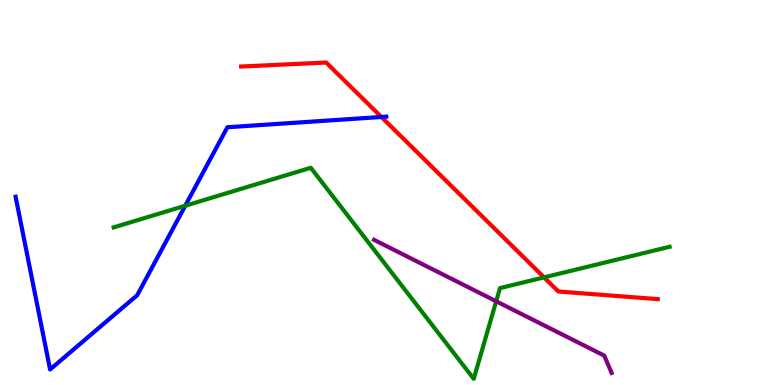[{'lines': ['blue', 'red'], 'intersections': [{'x': 4.92, 'y': 6.96}]}, {'lines': ['green', 'red'], 'intersections': [{'x': 7.02, 'y': 2.8}]}, {'lines': ['purple', 'red'], 'intersections': []}, {'lines': ['blue', 'green'], 'intersections': [{'x': 2.39, 'y': 4.66}]}, {'lines': ['blue', 'purple'], 'intersections': []}, {'lines': ['green', 'purple'], 'intersections': [{'x': 6.4, 'y': 2.17}]}]